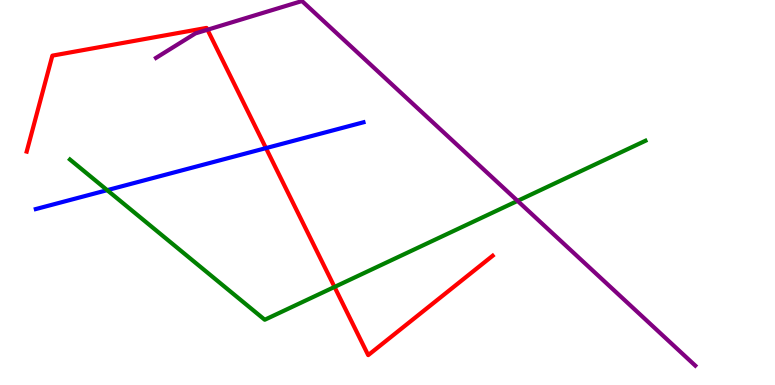[{'lines': ['blue', 'red'], 'intersections': [{'x': 3.43, 'y': 6.15}]}, {'lines': ['green', 'red'], 'intersections': [{'x': 4.32, 'y': 2.55}]}, {'lines': ['purple', 'red'], 'intersections': [{'x': 2.68, 'y': 9.23}]}, {'lines': ['blue', 'green'], 'intersections': [{'x': 1.38, 'y': 5.06}]}, {'lines': ['blue', 'purple'], 'intersections': []}, {'lines': ['green', 'purple'], 'intersections': [{'x': 6.68, 'y': 4.78}]}]